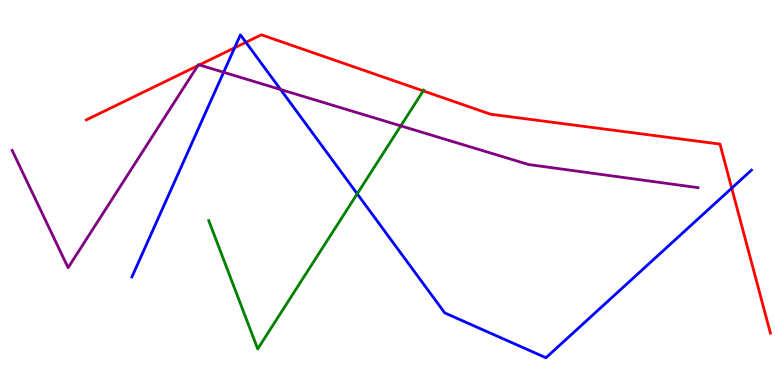[{'lines': ['blue', 'red'], 'intersections': [{'x': 3.03, 'y': 8.76}, {'x': 3.17, 'y': 8.9}, {'x': 9.44, 'y': 5.11}]}, {'lines': ['green', 'red'], 'intersections': [{'x': 5.46, 'y': 7.64}]}, {'lines': ['purple', 'red'], 'intersections': [{'x': 2.55, 'y': 8.29}, {'x': 2.57, 'y': 8.31}]}, {'lines': ['blue', 'green'], 'intersections': [{'x': 4.61, 'y': 4.97}]}, {'lines': ['blue', 'purple'], 'intersections': [{'x': 2.89, 'y': 8.12}, {'x': 3.62, 'y': 7.68}]}, {'lines': ['green', 'purple'], 'intersections': [{'x': 5.17, 'y': 6.73}]}]